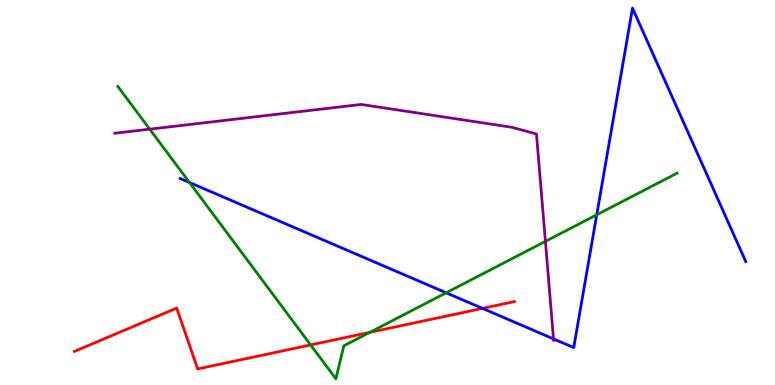[{'lines': ['blue', 'red'], 'intersections': [{'x': 6.23, 'y': 1.99}]}, {'lines': ['green', 'red'], 'intersections': [{'x': 4.01, 'y': 1.04}, {'x': 4.77, 'y': 1.37}]}, {'lines': ['purple', 'red'], 'intersections': []}, {'lines': ['blue', 'green'], 'intersections': [{'x': 2.45, 'y': 5.26}, {'x': 5.76, 'y': 2.4}, {'x': 7.7, 'y': 4.42}]}, {'lines': ['blue', 'purple'], 'intersections': [{'x': 7.14, 'y': 1.2}]}, {'lines': ['green', 'purple'], 'intersections': [{'x': 1.93, 'y': 6.65}, {'x': 7.04, 'y': 3.73}]}]